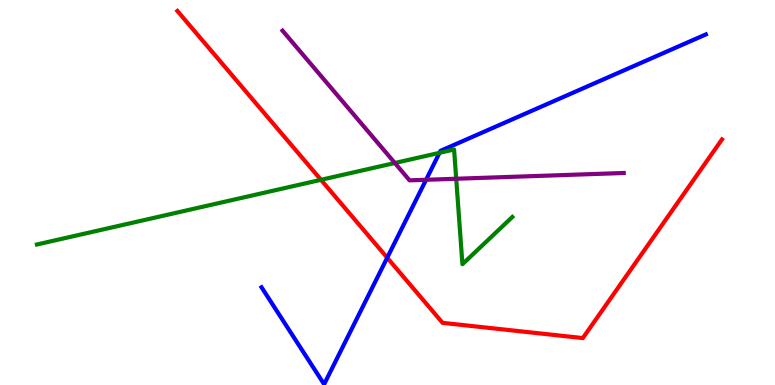[{'lines': ['blue', 'red'], 'intersections': [{'x': 5.0, 'y': 3.31}]}, {'lines': ['green', 'red'], 'intersections': [{'x': 4.14, 'y': 5.33}]}, {'lines': ['purple', 'red'], 'intersections': []}, {'lines': ['blue', 'green'], 'intersections': [{'x': 5.67, 'y': 6.03}]}, {'lines': ['blue', 'purple'], 'intersections': [{'x': 5.5, 'y': 5.33}]}, {'lines': ['green', 'purple'], 'intersections': [{'x': 5.09, 'y': 5.77}, {'x': 5.89, 'y': 5.36}]}]